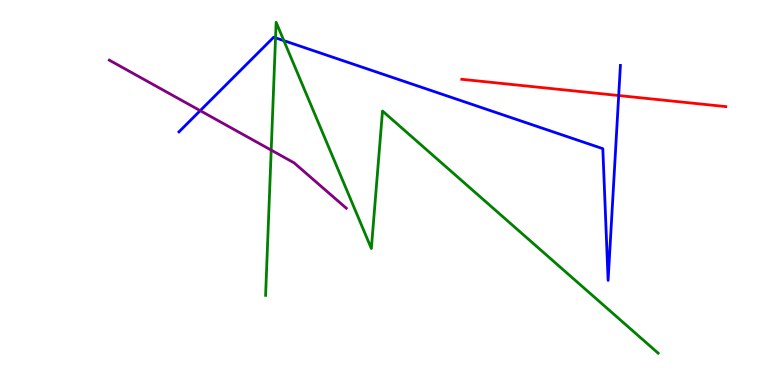[{'lines': ['blue', 'red'], 'intersections': [{'x': 7.98, 'y': 7.52}]}, {'lines': ['green', 'red'], 'intersections': []}, {'lines': ['purple', 'red'], 'intersections': []}, {'lines': ['blue', 'green'], 'intersections': [{'x': 3.56, 'y': 9.02}, {'x': 3.66, 'y': 8.94}]}, {'lines': ['blue', 'purple'], 'intersections': [{'x': 2.58, 'y': 7.13}]}, {'lines': ['green', 'purple'], 'intersections': [{'x': 3.5, 'y': 6.1}]}]